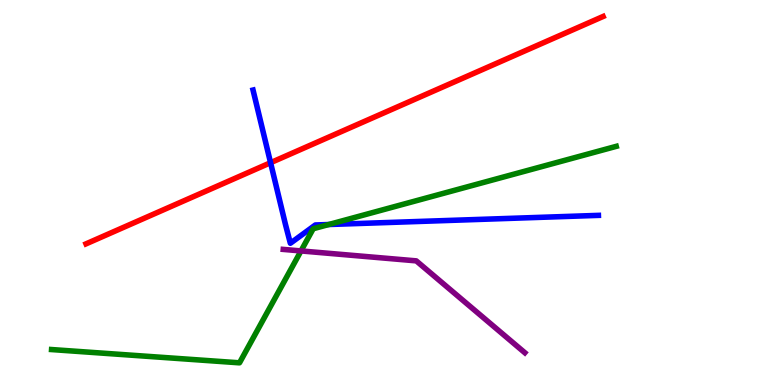[{'lines': ['blue', 'red'], 'intersections': [{'x': 3.49, 'y': 5.77}]}, {'lines': ['green', 'red'], 'intersections': []}, {'lines': ['purple', 'red'], 'intersections': []}, {'lines': ['blue', 'green'], 'intersections': [{'x': 4.24, 'y': 4.17}]}, {'lines': ['blue', 'purple'], 'intersections': []}, {'lines': ['green', 'purple'], 'intersections': [{'x': 3.88, 'y': 3.48}]}]